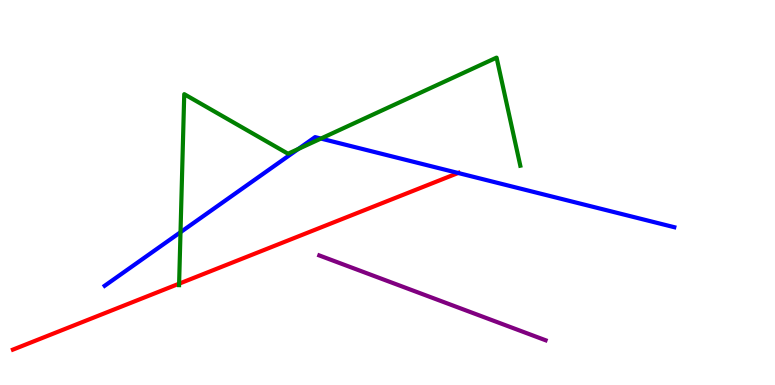[{'lines': ['blue', 'red'], 'intersections': [{'x': 5.91, 'y': 5.51}]}, {'lines': ['green', 'red'], 'intersections': [{'x': 2.31, 'y': 2.63}]}, {'lines': ['purple', 'red'], 'intersections': []}, {'lines': ['blue', 'green'], 'intersections': [{'x': 2.33, 'y': 3.97}, {'x': 3.85, 'y': 6.13}, {'x': 4.14, 'y': 6.4}]}, {'lines': ['blue', 'purple'], 'intersections': []}, {'lines': ['green', 'purple'], 'intersections': []}]